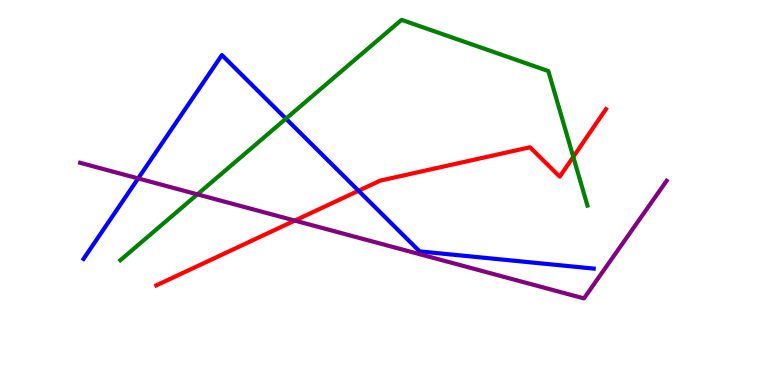[{'lines': ['blue', 'red'], 'intersections': [{'x': 4.63, 'y': 5.05}]}, {'lines': ['green', 'red'], 'intersections': [{'x': 7.4, 'y': 5.93}]}, {'lines': ['purple', 'red'], 'intersections': [{'x': 3.8, 'y': 4.27}]}, {'lines': ['blue', 'green'], 'intersections': [{'x': 3.69, 'y': 6.92}]}, {'lines': ['blue', 'purple'], 'intersections': [{'x': 1.78, 'y': 5.37}]}, {'lines': ['green', 'purple'], 'intersections': [{'x': 2.55, 'y': 4.95}]}]